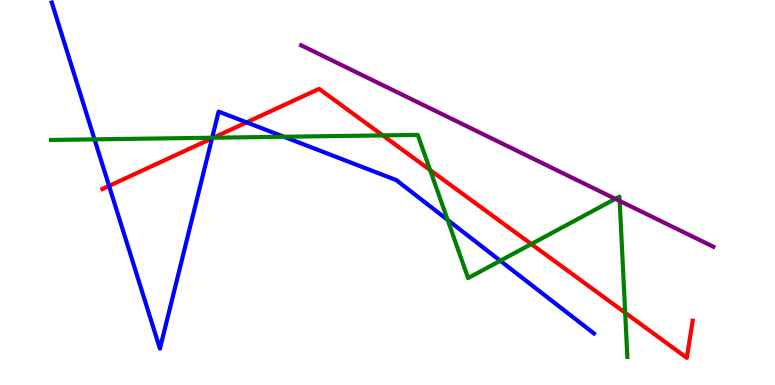[{'lines': ['blue', 'red'], 'intersections': [{'x': 1.41, 'y': 5.17}, {'x': 2.74, 'y': 6.41}, {'x': 3.18, 'y': 6.82}]}, {'lines': ['green', 'red'], 'intersections': [{'x': 2.75, 'y': 6.42}, {'x': 4.94, 'y': 6.48}, {'x': 5.55, 'y': 5.58}, {'x': 6.86, 'y': 3.66}, {'x': 8.07, 'y': 1.88}]}, {'lines': ['purple', 'red'], 'intersections': []}, {'lines': ['blue', 'green'], 'intersections': [{'x': 1.22, 'y': 6.38}, {'x': 2.74, 'y': 6.42}, {'x': 3.66, 'y': 6.45}, {'x': 5.78, 'y': 4.29}, {'x': 6.46, 'y': 3.23}]}, {'lines': ['blue', 'purple'], 'intersections': []}, {'lines': ['green', 'purple'], 'intersections': [{'x': 7.94, 'y': 4.84}, {'x': 8.0, 'y': 4.78}]}]